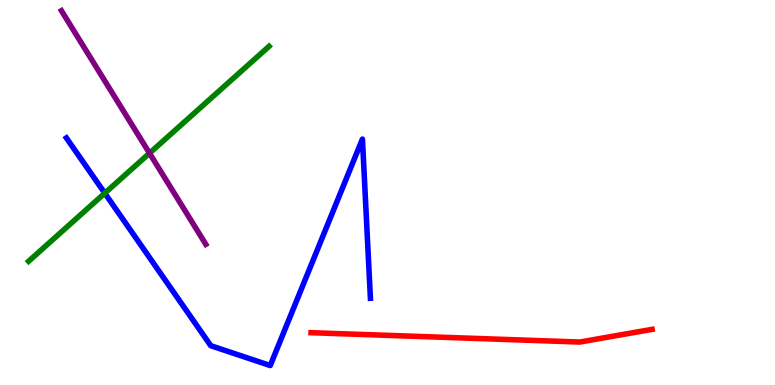[{'lines': ['blue', 'red'], 'intersections': []}, {'lines': ['green', 'red'], 'intersections': []}, {'lines': ['purple', 'red'], 'intersections': []}, {'lines': ['blue', 'green'], 'intersections': [{'x': 1.35, 'y': 4.98}]}, {'lines': ['blue', 'purple'], 'intersections': []}, {'lines': ['green', 'purple'], 'intersections': [{'x': 1.93, 'y': 6.02}]}]